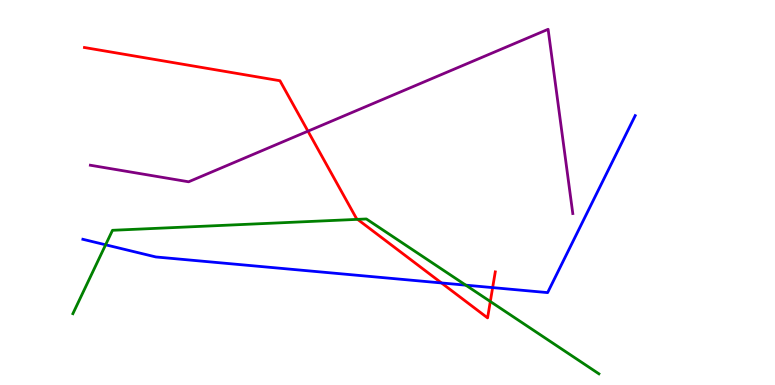[{'lines': ['blue', 'red'], 'intersections': [{'x': 5.7, 'y': 2.65}, {'x': 6.36, 'y': 2.53}]}, {'lines': ['green', 'red'], 'intersections': [{'x': 4.61, 'y': 4.3}, {'x': 6.33, 'y': 2.17}]}, {'lines': ['purple', 'red'], 'intersections': [{'x': 3.97, 'y': 6.59}]}, {'lines': ['blue', 'green'], 'intersections': [{'x': 1.36, 'y': 3.64}, {'x': 6.01, 'y': 2.59}]}, {'lines': ['blue', 'purple'], 'intersections': []}, {'lines': ['green', 'purple'], 'intersections': []}]